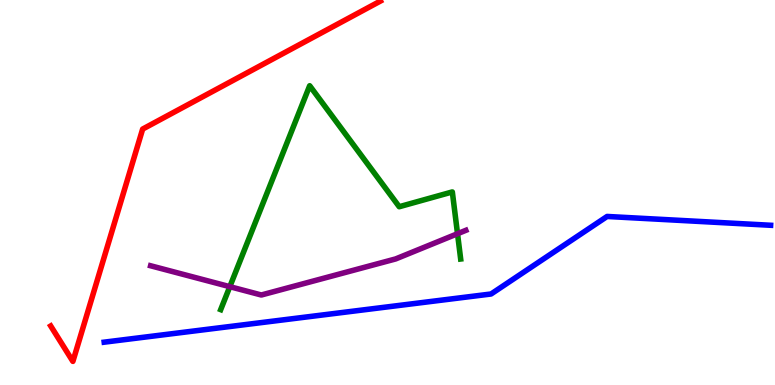[{'lines': ['blue', 'red'], 'intersections': []}, {'lines': ['green', 'red'], 'intersections': []}, {'lines': ['purple', 'red'], 'intersections': []}, {'lines': ['blue', 'green'], 'intersections': []}, {'lines': ['blue', 'purple'], 'intersections': []}, {'lines': ['green', 'purple'], 'intersections': [{'x': 2.97, 'y': 2.55}, {'x': 5.9, 'y': 3.93}]}]